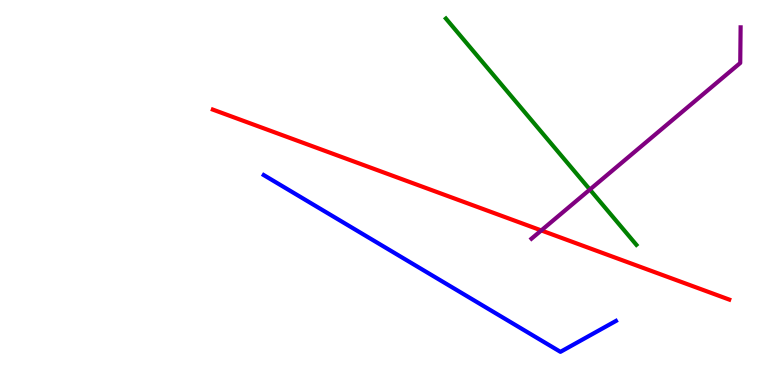[{'lines': ['blue', 'red'], 'intersections': []}, {'lines': ['green', 'red'], 'intersections': []}, {'lines': ['purple', 'red'], 'intersections': [{'x': 6.98, 'y': 4.01}]}, {'lines': ['blue', 'green'], 'intersections': []}, {'lines': ['blue', 'purple'], 'intersections': []}, {'lines': ['green', 'purple'], 'intersections': [{'x': 7.61, 'y': 5.08}]}]